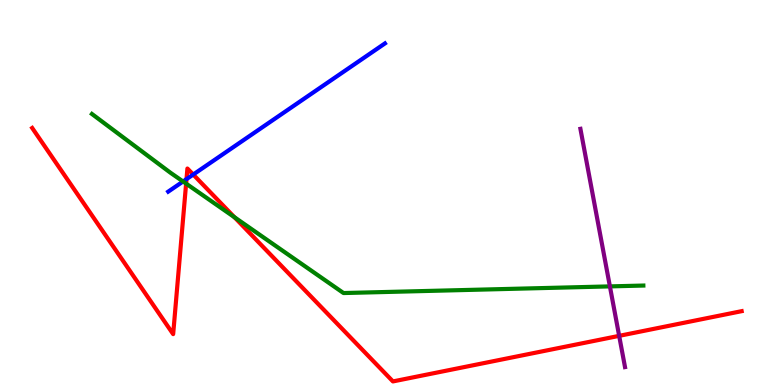[{'lines': ['blue', 'red'], 'intersections': [{'x': 2.41, 'y': 5.35}, {'x': 2.49, 'y': 5.47}]}, {'lines': ['green', 'red'], 'intersections': [{'x': 2.4, 'y': 5.23}, {'x': 3.02, 'y': 4.36}]}, {'lines': ['purple', 'red'], 'intersections': [{'x': 7.99, 'y': 1.28}]}, {'lines': ['blue', 'green'], 'intersections': [{'x': 2.36, 'y': 5.29}]}, {'lines': ['blue', 'purple'], 'intersections': []}, {'lines': ['green', 'purple'], 'intersections': [{'x': 7.87, 'y': 2.56}]}]